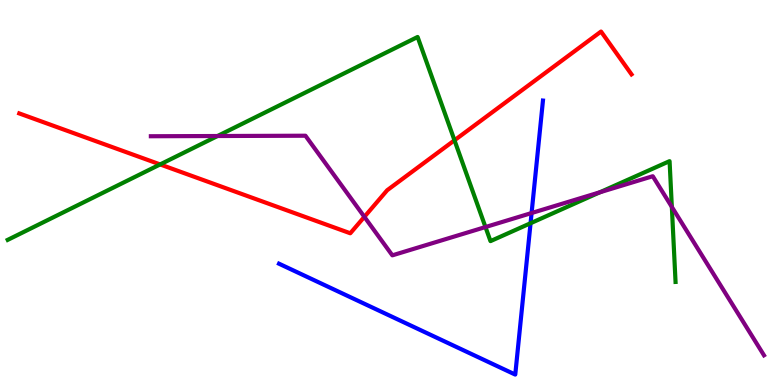[{'lines': ['blue', 'red'], 'intersections': []}, {'lines': ['green', 'red'], 'intersections': [{'x': 2.07, 'y': 5.73}, {'x': 5.86, 'y': 6.36}]}, {'lines': ['purple', 'red'], 'intersections': [{'x': 4.7, 'y': 4.37}]}, {'lines': ['blue', 'green'], 'intersections': [{'x': 6.85, 'y': 4.2}]}, {'lines': ['blue', 'purple'], 'intersections': [{'x': 6.86, 'y': 4.47}]}, {'lines': ['green', 'purple'], 'intersections': [{'x': 2.81, 'y': 6.47}, {'x': 6.26, 'y': 4.1}, {'x': 7.74, 'y': 5.0}, {'x': 8.67, 'y': 4.63}]}]